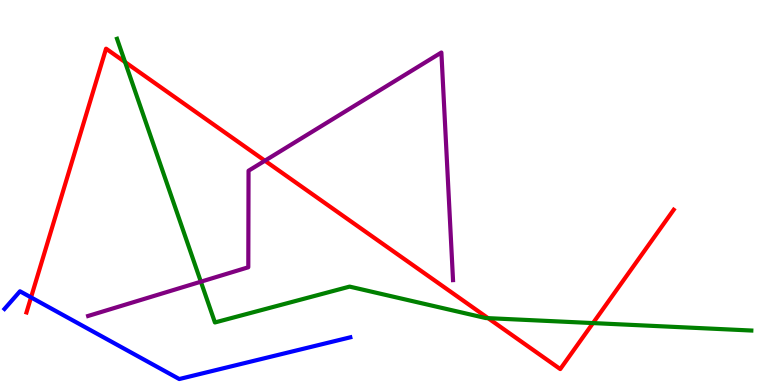[{'lines': ['blue', 'red'], 'intersections': [{'x': 0.4, 'y': 2.28}]}, {'lines': ['green', 'red'], 'intersections': [{'x': 1.61, 'y': 8.39}, {'x': 6.3, 'y': 1.74}, {'x': 7.65, 'y': 1.61}]}, {'lines': ['purple', 'red'], 'intersections': [{'x': 3.42, 'y': 5.83}]}, {'lines': ['blue', 'green'], 'intersections': []}, {'lines': ['blue', 'purple'], 'intersections': []}, {'lines': ['green', 'purple'], 'intersections': [{'x': 2.59, 'y': 2.68}]}]